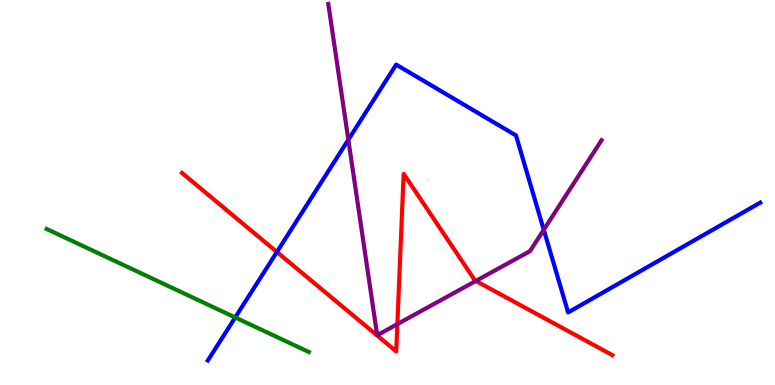[{'lines': ['blue', 'red'], 'intersections': [{'x': 3.57, 'y': 3.45}]}, {'lines': ['green', 'red'], 'intersections': []}, {'lines': ['purple', 'red'], 'intersections': [{'x': 5.13, 'y': 1.58}, {'x': 6.14, 'y': 2.7}]}, {'lines': ['blue', 'green'], 'intersections': [{'x': 3.04, 'y': 1.75}]}, {'lines': ['blue', 'purple'], 'intersections': [{'x': 4.49, 'y': 6.37}, {'x': 7.02, 'y': 4.03}]}, {'lines': ['green', 'purple'], 'intersections': []}]